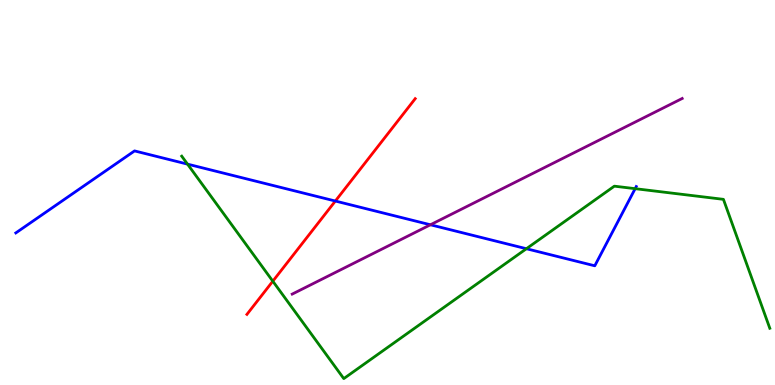[{'lines': ['blue', 'red'], 'intersections': [{'x': 4.33, 'y': 4.78}]}, {'lines': ['green', 'red'], 'intersections': [{'x': 3.52, 'y': 2.7}]}, {'lines': ['purple', 'red'], 'intersections': []}, {'lines': ['blue', 'green'], 'intersections': [{'x': 2.42, 'y': 5.74}, {'x': 6.79, 'y': 3.54}, {'x': 8.2, 'y': 5.1}]}, {'lines': ['blue', 'purple'], 'intersections': [{'x': 5.55, 'y': 4.16}]}, {'lines': ['green', 'purple'], 'intersections': []}]